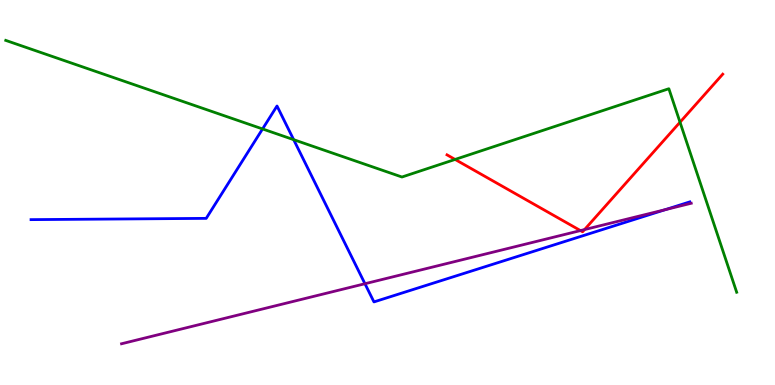[{'lines': ['blue', 'red'], 'intersections': []}, {'lines': ['green', 'red'], 'intersections': [{'x': 5.87, 'y': 5.86}, {'x': 8.77, 'y': 6.83}]}, {'lines': ['purple', 'red'], 'intersections': [{'x': 7.49, 'y': 4.01}, {'x': 7.54, 'y': 4.04}]}, {'lines': ['blue', 'green'], 'intersections': [{'x': 3.39, 'y': 6.65}, {'x': 3.79, 'y': 6.37}]}, {'lines': ['blue', 'purple'], 'intersections': [{'x': 4.71, 'y': 2.63}, {'x': 8.58, 'y': 4.55}]}, {'lines': ['green', 'purple'], 'intersections': []}]